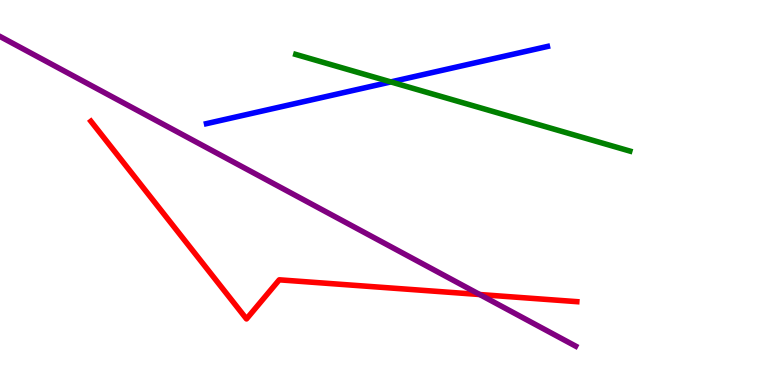[{'lines': ['blue', 'red'], 'intersections': []}, {'lines': ['green', 'red'], 'intersections': []}, {'lines': ['purple', 'red'], 'intersections': [{'x': 6.19, 'y': 2.35}]}, {'lines': ['blue', 'green'], 'intersections': [{'x': 5.04, 'y': 7.87}]}, {'lines': ['blue', 'purple'], 'intersections': []}, {'lines': ['green', 'purple'], 'intersections': []}]